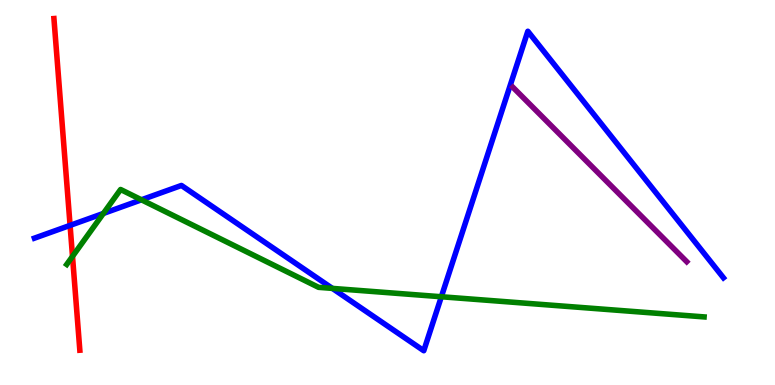[{'lines': ['blue', 'red'], 'intersections': [{'x': 0.904, 'y': 4.15}]}, {'lines': ['green', 'red'], 'intersections': [{'x': 0.936, 'y': 3.34}]}, {'lines': ['purple', 'red'], 'intersections': []}, {'lines': ['blue', 'green'], 'intersections': [{'x': 1.33, 'y': 4.46}, {'x': 1.83, 'y': 4.81}, {'x': 4.29, 'y': 2.51}, {'x': 5.69, 'y': 2.29}]}, {'lines': ['blue', 'purple'], 'intersections': []}, {'lines': ['green', 'purple'], 'intersections': []}]